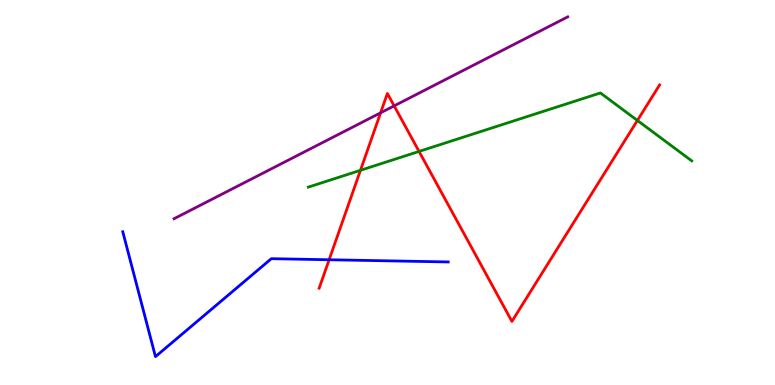[{'lines': ['blue', 'red'], 'intersections': [{'x': 4.25, 'y': 3.25}]}, {'lines': ['green', 'red'], 'intersections': [{'x': 4.65, 'y': 5.58}, {'x': 5.41, 'y': 6.07}, {'x': 8.22, 'y': 6.87}]}, {'lines': ['purple', 'red'], 'intersections': [{'x': 4.91, 'y': 7.07}, {'x': 5.09, 'y': 7.25}]}, {'lines': ['blue', 'green'], 'intersections': []}, {'lines': ['blue', 'purple'], 'intersections': []}, {'lines': ['green', 'purple'], 'intersections': []}]